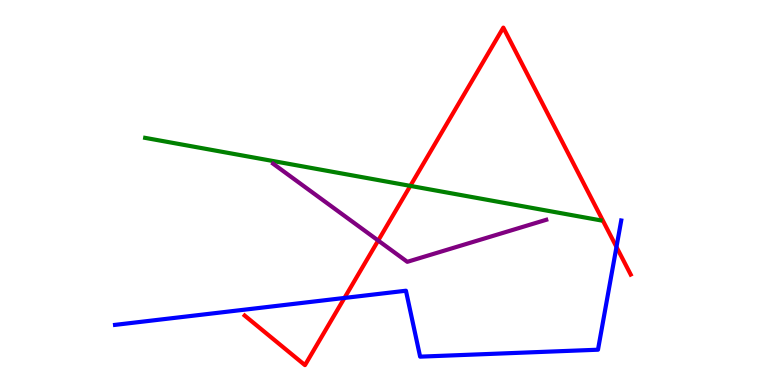[{'lines': ['blue', 'red'], 'intersections': [{'x': 4.44, 'y': 2.26}, {'x': 7.95, 'y': 3.59}]}, {'lines': ['green', 'red'], 'intersections': [{'x': 5.29, 'y': 5.17}]}, {'lines': ['purple', 'red'], 'intersections': [{'x': 4.88, 'y': 3.75}]}, {'lines': ['blue', 'green'], 'intersections': []}, {'lines': ['blue', 'purple'], 'intersections': []}, {'lines': ['green', 'purple'], 'intersections': []}]